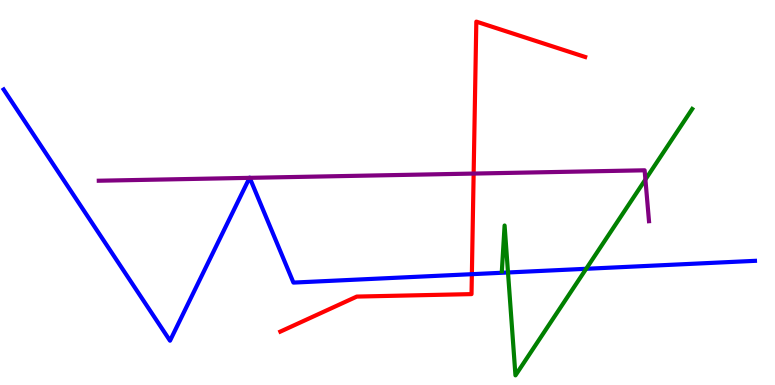[{'lines': ['blue', 'red'], 'intersections': [{'x': 6.09, 'y': 2.88}]}, {'lines': ['green', 'red'], 'intersections': []}, {'lines': ['purple', 'red'], 'intersections': [{'x': 6.11, 'y': 5.49}]}, {'lines': ['blue', 'green'], 'intersections': [{'x': 6.55, 'y': 2.92}, {'x': 7.56, 'y': 3.02}]}, {'lines': ['blue', 'purple'], 'intersections': [{'x': 3.22, 'y': 5.38}, {'x': 3.22, 'y': 5.38}]}, {'lines': ['green', 'purple'], 'intersections': [{'x': 8.33, 'y': 5.34}]}]